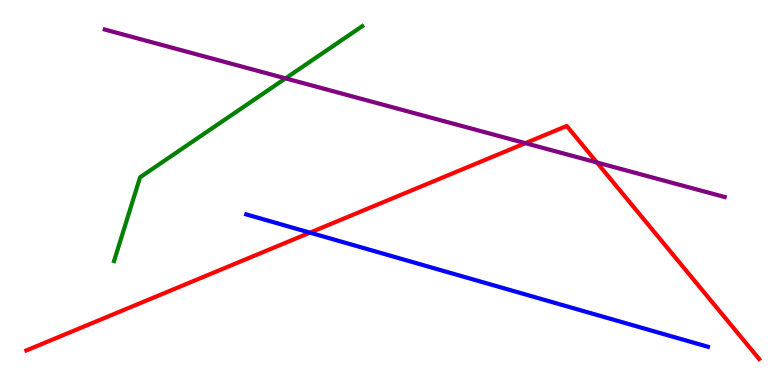[{'lines': ['blue', 'red'], 'intersections': [{'x': 4.0, 'y': 3.96}]}, {'lines': ['green', 'red'], 'intersections': []}, {'lines': ['purple', 'red'], 'intersections': [{'x': 6.78, 'y': 6.28}, {'x': 7.7, 'y': 5.78}]}, {'lines': ['blue', 'green'], 'intersections': []}, {'lines': ['blue', 'purple'], 'intersections': []}, {'lines': ['green', 'purple'], 'intersections': [{'x': 3.68, 'y': 7.96}]}]